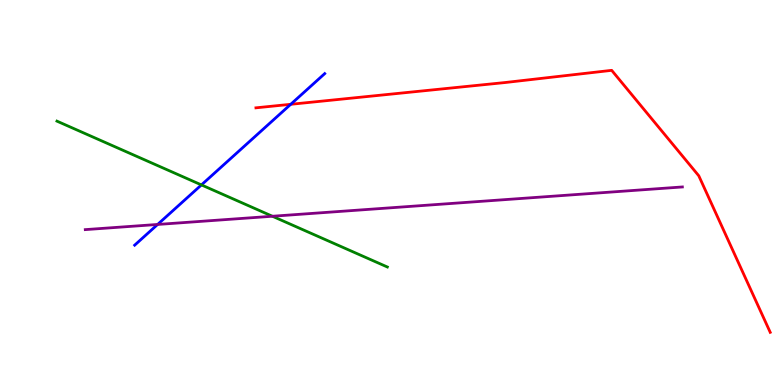[{'lines': ['blue', 'red'], 'intersections': [{'x': 3.75, 'y': 7.29}]}, {'lines': ['green', 'red'], 'intersections': []}, {'lines': ['purple', 'red'], 'intersections': []}, {'lines': ['blue', 'green'], 'intersections': [{'x': 2.6, 'y': 5.2}]}, {'lines': ['blue', 'purple'], 'intersections': [{'x': 2.03, 'y': 4.17}]}, {'lines': ['green', 'purple'], 'intersections': [{'x': 3.51, 'y': 4.38}]}]